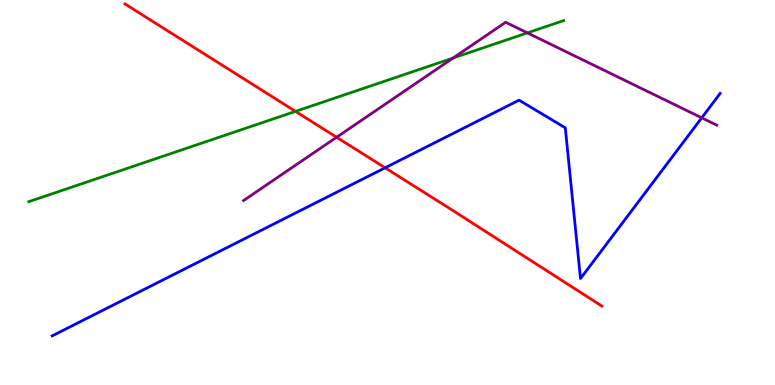[{'lines': ['blue', 'red'], 'intersections': [{'x': 4.97, 'y': 5.64}]}, {'lines': ['green', 'red'], 'intersections': [{'x': 3.81, 'y': 7.11}]}, {'lines': ['purple', 'red'], 'intersections': [{'x': 4.34, 'y': 6.44}]}, {'lines': ['blue', 'green'], 'intersections': []}, {'lines': ['blue', 'purple'], 'intersections': [{'x': 9.05, 'y': 6.94}]}, {'lines': ['green', 'purple'], 'intersections': [{'x': 5.85, 'y': 8.49}, {'x': 6.8, 'y': 9.15}]}]